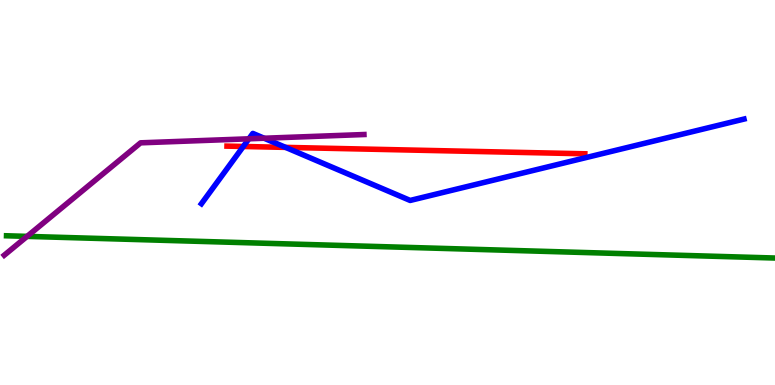[{'lines': ['blue', 'red'], 'intersections': [{'x': 3.14, 'y': 6.2}, {'x': 3.68, 'y': 6.17}]}, {'lines': ['green', 'red'], 'intersections': []}, {'lines': ['purple', 'red'], 'intersections': []}, {'lines': ['blue', 'green'], 'intersections': []}, {'lines': ['blue', 'purple'], 'intersections': [{'x': 3.21, 'y': 6.39}, {'x': 3.41, 'y': 6.41}]}, {'lines': ['green', 'purple'], 'intersections': [{'x': 0.35, 'y': 3.86}]}]